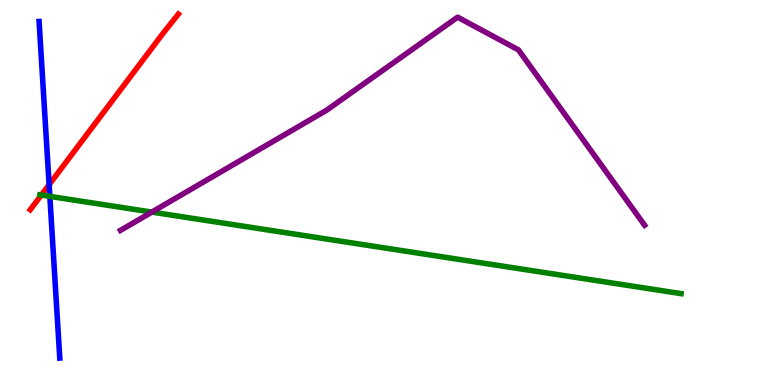[{'lines': ['blue', 'red'], 'intersections': [{'x': 0.634, 'y': 5.2}]}, {'lines': ['green', 'red'], 'intersections': [{'x': 0.533, 'y': 4.93}]}, {'lines': ['purple', 'red'], 'intersections': []}, {'lines': ['blue', 'green'], 'intersections': [{'x': 0.643, 'y': 4.9}]}, {'lines': ['blue', 'purple'], 'intersections': []}, {'lines': ['green', 'purple'], 'intersections': [{'x': 1.96, 'y': 4.49}]}]